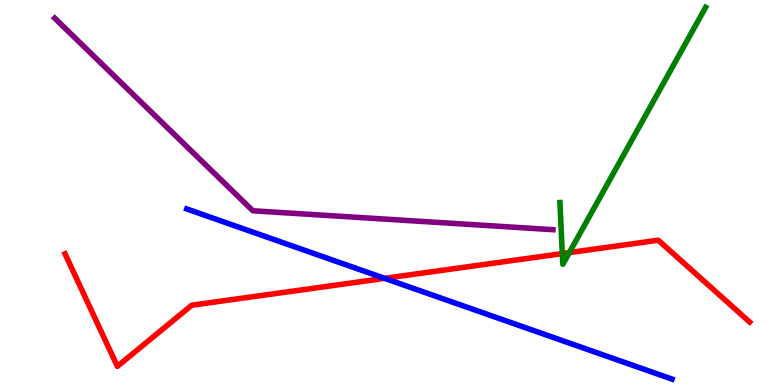[{'lines': ['blue', 'red'], 'intersections': [{'x': 4.96, 'y': 2.77}]}, {'lines': ['green', 'red'], 'intersections': [{'x': 7.26, 'y': 3.41}, {'x': 7.35, 'y': 3.44}]}, {'lines': ['purple', 'red'], 'intersections': []}, {'lines': ['blue', 'green'], 'intersections': []}, {'lines': ['blue', 'purple'], 'intersections': []}, {'lines': ['green', 'purple'], 'intersections': []}]